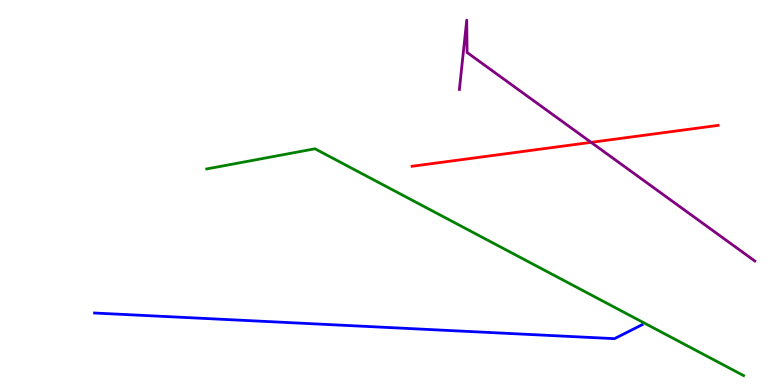[{'lines': ['blue', 'red'], 'intersections': []}, {'lines': ['green', 'red'], 'intersections': []}, {'lines': ['purple', 'red'], 'intersections': [{'x': 7.63, 'y': 6.3}]}, {'lines': ['blue', 'green'], 'intersections': []}, {'lines': ['blue', 'purple'], 'intersections': []}, {'lines': ['green', 'purple'], 'intersections': []}]